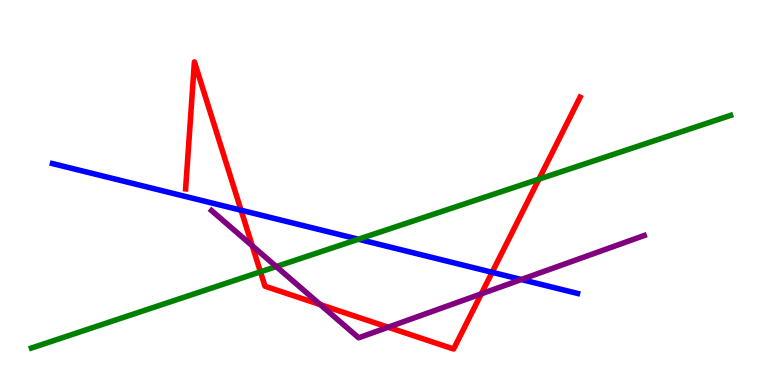[{'lines': ['blue', 'red'], 'intersections': [{'x': 3.11, 'y': 4.54}, {'x': 6.35, 'y': 2.93}]}, {'lines': ['green', 'red'], 'intersections': [{'x': 3.36, 'y': 2.94}, {'x': 6.95, 'y': 5.35}]}, {'lines': ['purple', 'red'], 'intersections': [{'x': 3.25, 'y': 3.62}, {'x': 4.13, 'y': 2.09}, {'x': 5.01, 'y': 1.5}, {'x': 6.21, 'y': 2.37}]}, {'lines': ['blue', 'green'], 'intersections': [{'x': 4.62, 'y': 3.79}]}, {'lines': ['blue', 'purple'], 'intersections': [{'x': 6.73, 'y': 2.74}]}, {'lines': ['green', 'purple'], 'intersections': [{'x': 3.57, 'y': 3.08}]}]